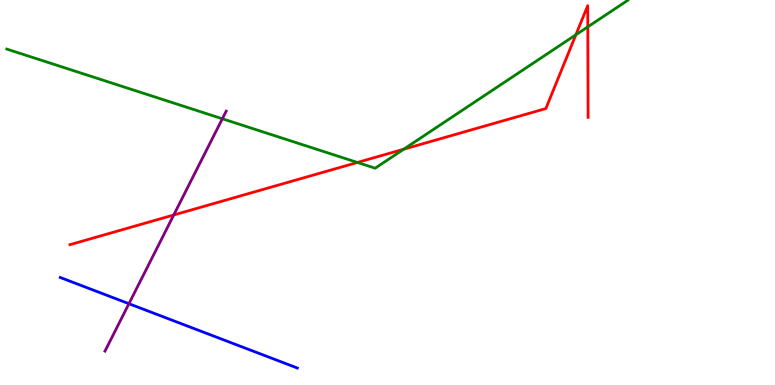[{'lines': ['blue', 'red'], 'intersections': []}, {'lines': ['green', 'red'], 'intersections': [{'x': 4.61, 'y': 5.78}, {'x': 5.21, 'y': 6.12}, {'x': 7.43, 'y': 9.1}, {'x': 7.58, 'y': 9.3}]}, {'lines': ['purple', 'red'], 'intersections': [{'x': 2.24, 'y': 4.42}]}, {'lines': ['blue', 'green'], 'intersections': []}, {'lines': ['blue', 'purple'], 'intersections': [{'x': 1.66, 'y': 2.11}]}, {'lines': ['green', 'purple'], 'intersections': [{'x': 2.87, 'y': 6.92}]}]